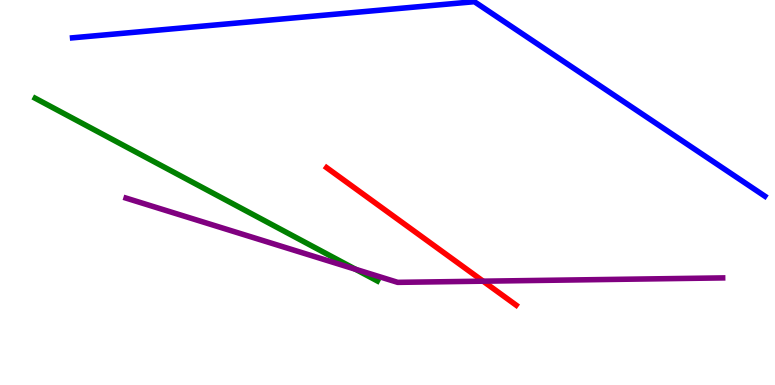[{'lines': ['blue', 'red'], 'intersections': []}, {'lines': ['green', 'red'], 'intersections': []}, {'lines': ['purple', 'red'], 'intersections': [{'x': 6.23, 'y': 2.7}]}, {'lines': ['blue', 'green'], 'intersections': []}, {'lines': ['blue', 'purple'], 'intersections': []}, {'lines': ['green', 'purple'], 'intersections': [{'x': 4.59, 'y': 3.01}]}]